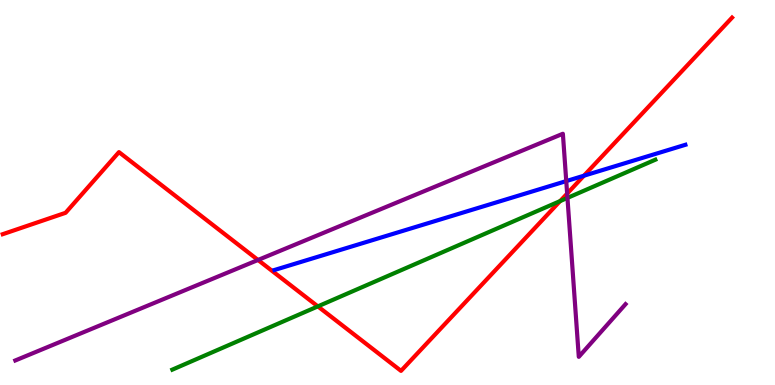[{'lines': ['blue', 'red'], 'intersections': [{'x': 7.53, 'y': 5.44}]}, {'lines': ['green', 'red'], 'intersections': [{'x': 4.1, 'y': 2.04}, {'x': 7.23, 'y': 4.78}]}, {'lines': ['purple', 'red'], 'intersections': [{'x': 3.33, 'y': 3.25}, {'x': 7.32, 'y': 4.97}]}, {'lines': ['blue', 'green'], 'intersections': []}, {'lines': ['blue', 'purple'], 'intersections': [{'x': 7.31, 'y': 5.3}]}, {'lines': ['green', 'purple'], 'intersections': [{'x': 7.32, 'y': 4.86}]}]